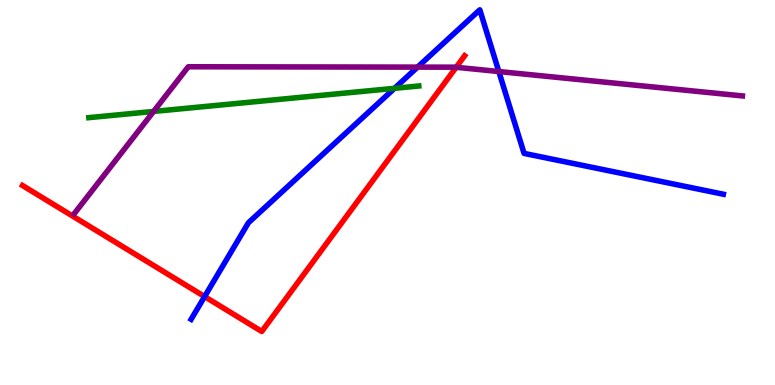[{'lines': ['blue', 'red'], 'intersections': [{'x': 2.64, 'y': 2.3}]}, {'lines': ['green', 'red'], 'intersections': []}, {'lines': ['purple', 'red'], 'intersections': [{'x': 5.89, 'y': 8.25}]}, {'lines': ['blue', 'green'], 'intersections': [{'x': 5.09, 'y': 7.71}]}, {'lines': ['blue', 'purple'], 'intersections': [{'x': 5.39, 'y': 8.26}, {'x': 6.44, 'y': 8.14}]}, {'lines': ['green', 'purple'], 'intersections': [{'x': 1.98, 'y': 7.11}]}]